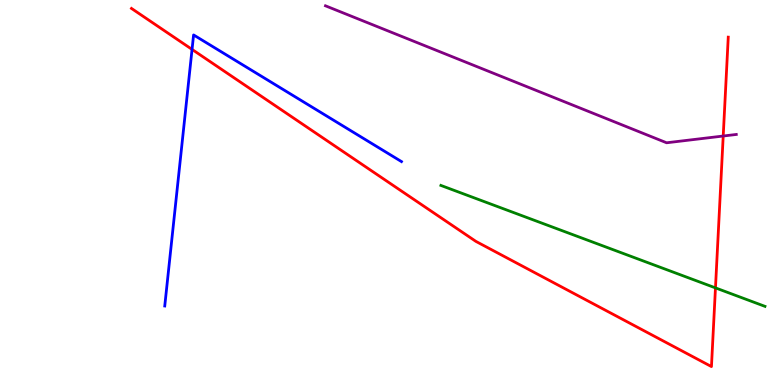[{'lines': ['blue', 'red'], 'intersections': [{'x': 2.48, 'y': 8.72}]}, {'lines': ['green', 'red'], 'intersections': [{'x': 9.23, 'y': 2.52}]}, {'lines': ['purple', 'red'], 'intersections': [{'x': 9.33, 'y': 6.47}]}, {'lines': ['blue', 'green'], 'intersections': []}, {'lines': ['blue', 'purple'], 'intersections': []}, {'lines': ['green', 'purple'], 'intersections': []}]